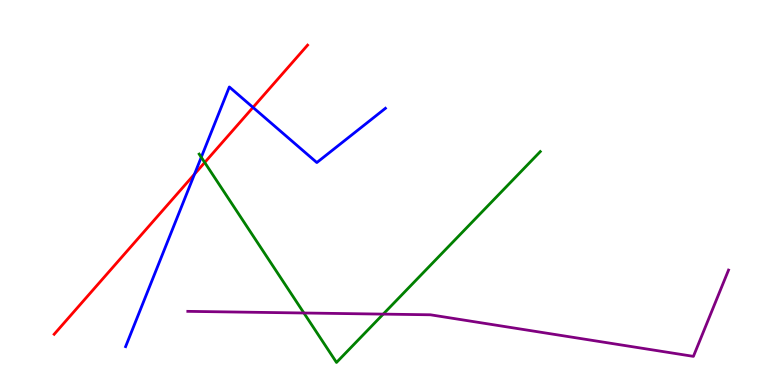[{'lines': ['blue', 'red'], 'intersections': [{'x': 2.51, 'y': 5.48}, {'x': 3.26, 'y': 7.21}]}, {'lines': ['green', 'red'], 'intersections': [{'x': 2.64, 'y': 5.78}]}, {'lines': ['purple', 'red'], 'intersections': []}, {'lines': ['blue', 'green'], 'intersections': [{'x': 2.6, 'y': 5.92}]}, {'lines': ['blue', 'purple'], 'intersections': []}, {'lines': ['green', 'purple'], 'intersections': [{'x': 3.92, 'y': 1.87}, {'x': 4.94, 'y': 1.84}]}]